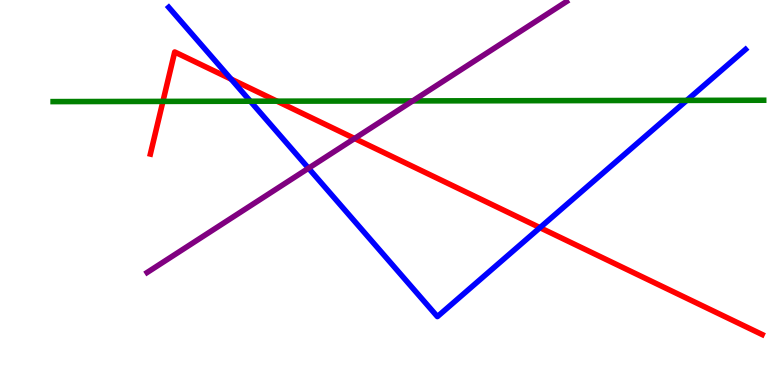[{'lines': ['blue', 'red'], 'intersections': [{'x': 2.98, 'y': 7.95}, {'x': 6.97, 'y': 4.09}]}, {'lines': ['green', 'red'], 'intersections': [{'x': 2.1, 'y': 7.37}, {'x': 3.57, 'y': 7.37}]}, {'lines': ['purple', 'red'], 'intersections': [{'x': 4.58, 'y': 6.4}]}, {'lines': ['blue', 'green'], 'intersections': [{'x': 3.23, 'y': 7.37}, {'x': 8.86, 'y': 7.39}]}, {'lines': ['blue', 'purple'], 'intersections': [{'x': 3.98, 'y': 5.63}]}, {'lines': ['green', 'purple'], 'intersections': [{'x': 5.33, 'y': 7.38}]}]